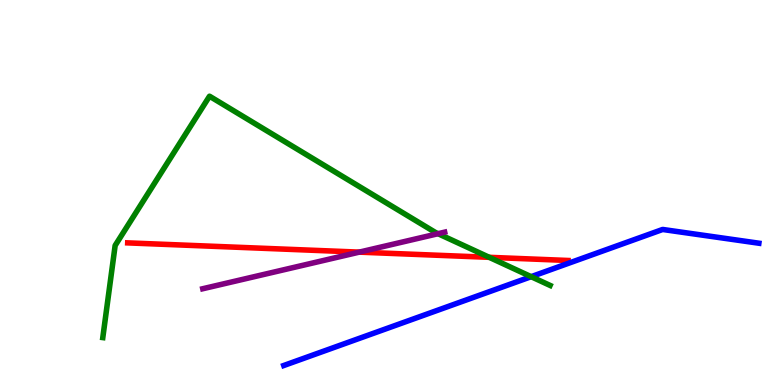[{'lines': ['blue', 'red'], 'intersections': []}, {'lines': ['green', 'red'], 'intersections': [{'x': 6.31, 'y': 3.32}]}, {'lines': ['purple', 'red'], 'intersections': [{'x': 4.64, 'y': 3.45}]}, {'lines': ['blue', 'green'], 'intersections': [{'x': 6.85, 'y': 2.81}]}, {'lines': ['blue', 'purple'], 'intersections': []}, {'lines': ['green', 'purple'], 'intersections': [{'x': 5.65, 'y': 3.93}]}]